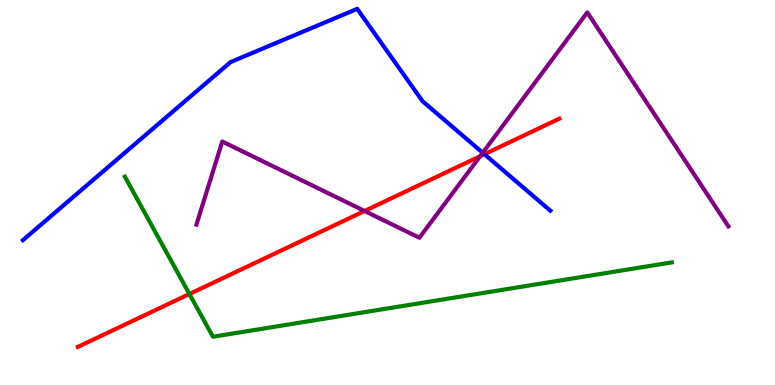[{'lines': ['blue', 'red'], 'intersections': [{'x': 6.25, 'y': 5.99}]}, {'lines': ['green', 'red'], 'intersections': [{'x': 2.44, 'y': 2.36}]}, {'lines': ['purple', 'red'], 'intersections': [{'x': 4.7, 'y': 4.52}, {'x': 6.2, 'y': 5.94}]}, {'lines': ['blue', 'green'], 'intersections': []}, {'lines': ['blue', 'purple'], 'intersections': [{'x': 6.23, 'y': 6.03}]}, {'lines': ['green', 'purple'], 'intersections': []}]